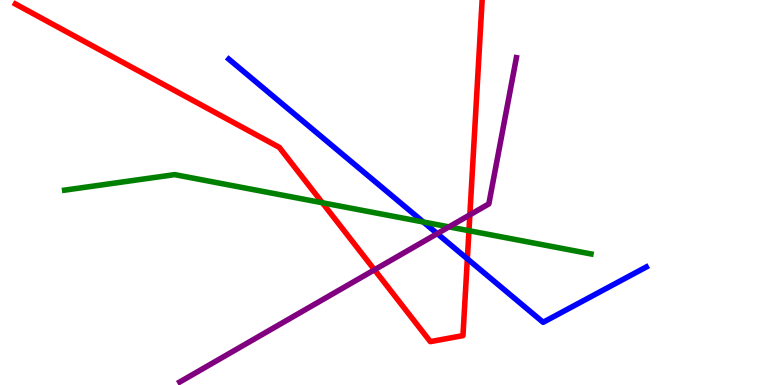[{'lines': ['blue', 'red'], 'intersections': [{'x': 6.03, 'y': 3.28}]}, {'lines': ['green', 'red'], 'intersections': [{'x': 4.16, 'y': 4.73}, {'x': 6.05, 'y': 4.01}]}, {'lines': ['purple', 'red'], 'intersections': [{'x': 4.83, 'y': 2.99}, {'x': 6.06, 'y': 4.42}]}, {'lines': ['blue', 'green'], 'intersections': [{'x': 5.46, 'y': 4.23}]}, {'lines': ['blue', 'purple'], 'intersections': [{'x': 5.64, 'y': 3.93}]}, {'lines': ['green', 'purple'], 'intersections': [{'x': 5.79, 'y': 4.11}]}]